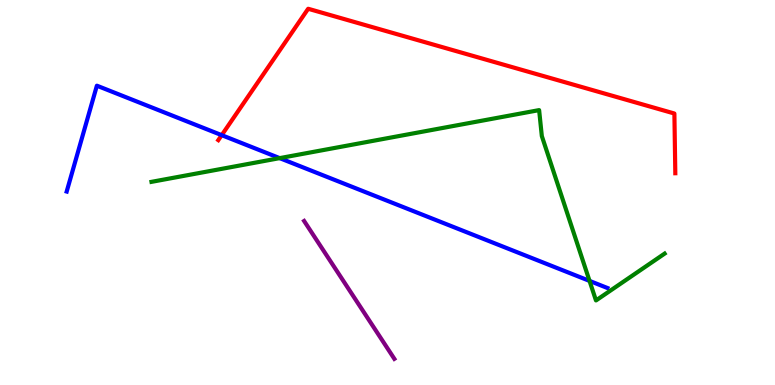[{'lines': ['blue', 'red'], 'intersections': [{'x': 2.86, 'y': 6.49}]}, {'lines': ['green', 'red'], 'intersections': []}, {'lines': ['purple', 'red'], 'intersections': []}, {'lines': ['blue', 'green'], 'intersections': [{'x': 3.61, 'y': 5.89}, {'x': 7.61, 'y': 2.7}]}, {'lines': ['blue', 'purple'], 'intersections': []}, {'lines': ['green', 'purple'], 'intersections': []}]